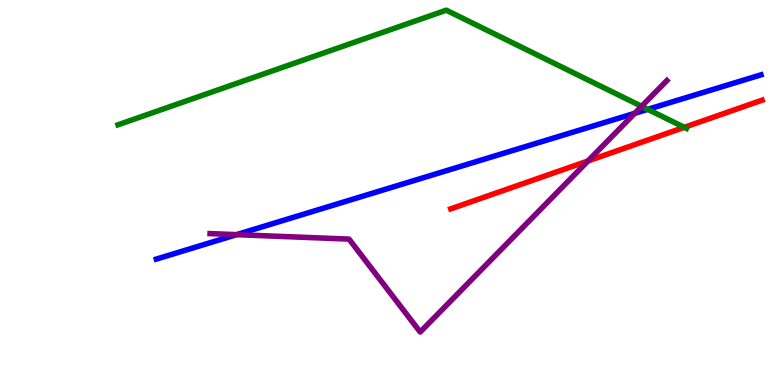[{'lines': ['blue', 'red'], 'intersections': []}, {'lines': ['green', 'red'], 'intersections': [{'x': 8.83, 'y': 6.69}]}, {'lines': ['purple', 'red'], 'intersections': [{'x': 7.59, 'y': 5.82}]}, {'lines': ['blue', 'green'], 'intersections': [{'x': 8.36, 'y': 7.16}]}, {'lines': ['blue', 'purple'], 'intersections': [{'x': 3.05, 'y': 3.91}, {'x': 8.19, 'y': 7.06}]}, {'lines': ['green', 'purple'], 'intersections': [{'x': 8.28, 'y': 7.24}]}]